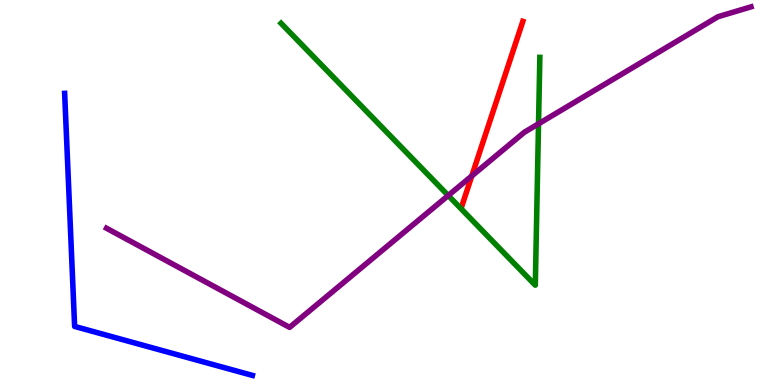[{'lines': ['blue', 'red'], 'intersections': []}, {'lines': ['green', 'red'], 'intersections': []}, {'lines': ['purple', 'red'], 'intersections': [{'x': 6.09, 'y': 5.43}]}, {'lines': ['blue', 'green'], 'intersections': []}, {'lines': ['blue', 'purple'], 'intersections': []}, {'lines': ['green', 'purple'], 'intersections': [{'x': 5.78, 'y': 4.92}, {'x': 6.95, 'y': 6.78}]}]